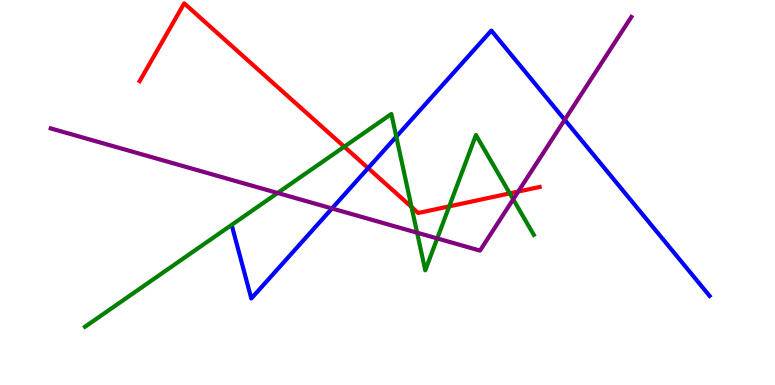[{'lines': ['blue', 'red'], 'intersections': [{'x': 4.75, 'y': 5.63}]}, {'lines': ['green', 'red'], 'intersections': [{'x': 4.44, 'y': 6.19}, {'x': 5.31, 'y': 4.62}, {'x': 5.8, 'y': 4.64}, {'x': 6.58, 'y': 4.98}]}, {'lines': ['purple', 'red'], 'intersections': [{'x': 6.69, 'y': 5.02}]}, {'lines': ['blue', 'green'], 'intersections': [{'x': 5.11, 'y': 6.45}]}, {'lines': ['blue', 'purple'], 'intersections': [{'x': 4.28, 'y': 4.59}, {'x': 7.29, 'y': 6.89}]}, {'lines': ['green', 'purple'], 'intersections': [{'x': 3.58, 'y': 4.99}, {'x': 5.38, 'y': 3.96}, {'x': 5.64, 'y': 3.81}, {'x': 6.62, 'y': 4.82}]}]